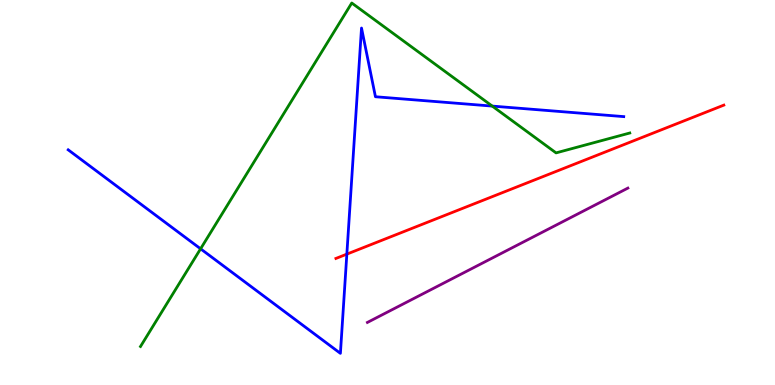[{'lines': ['blue', 'red'], 'intersections': [{'x': 4.48, 'y': 3.4}]}, {'lines': ['green', 'red'], 'intersections': []}, {'lines': ['purple', 'red'], 'intersections': []}, {'lines': ['blue', 'green'], 'intersections': [{'x': 2.59, 'y': 3.54}, {'x': 6.35, 'y': 7.24}]}, {'lines': ['blue', 'purple'], 'intersections': []}, {'lines': ['green', 'purple'], 'intersections': []}]